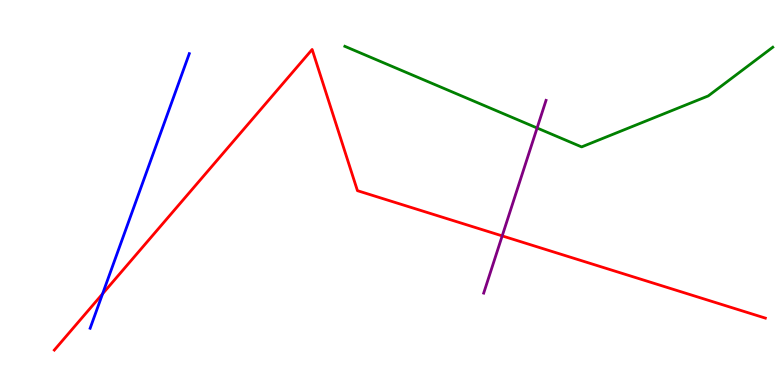[{'lines': ['blue', 'red'], 'intersections': [{'x': 1.32, 'y': 2.37}]}, {'lines': ['green', 'red'], 'intersections': []}, {'lines': ['purple', 'red'], 'intersections': [{'x': 6.48, 'y': 3.87}]}, {'lines': ['blue', 'green'], 'intersections': []}, {'lines': ['blue', 'purple'], 'intersections': []}, {'lines': ['green', 'purple'], 'intersections': [{'x': 6.93, 'y': 6.68}]}]